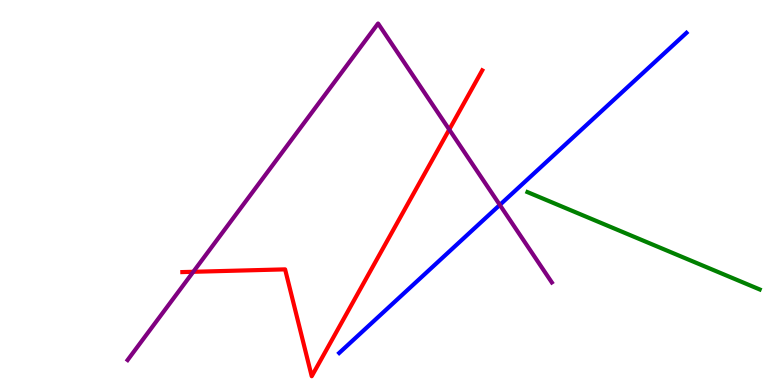[{'lines': ['blue', 'red'], 'intersections': []}, {'lines': ['green', 'red'], 'intersections': []}, {'lines': ['purple', 'red'], 'intersections': [{'x': 2.49, 'y': 2.94}, {'x': 5.8, 'y': 6.64}]}, {'lines': ['blue', 'green'], 'intersections': []}, {'lines': ['blue', 'purple'], 'intersections': [{'x': 6.45, 'y': 4.68}]}, {'lines': ['green', 'purple'], 'intersections': []}]